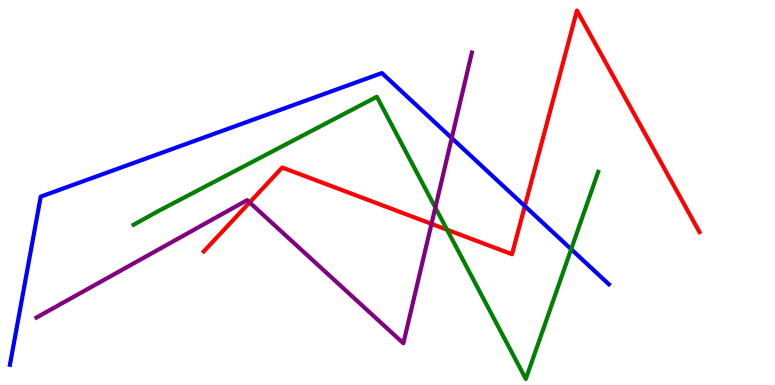[{'lines': ['blue', 'red'], 'intersections': [{'x': 6.77, 'y': 4.65}]}, {'lines': ['green', 'red'], 'intersections': [{'x': 5.77, 'y': 4.03}]}, {'lines': ['purple', 'red'], 'intersections': [{'x': 3.22, 'y': 4.74}, {'x': 5.57, 'y': 4.19}]}, {'lines': ['blue', 'green'], 'intersections': [{'x': 7.37, 'y': 3.53}]}, {'lines': ['blue', 'purple'], 'intersections': [{'x': 5.83, 'y': 6.41}]}, {'lines': ['green', 'purple'], 'intersections': [{'x': 5.62, 'y': 4.61}]}]